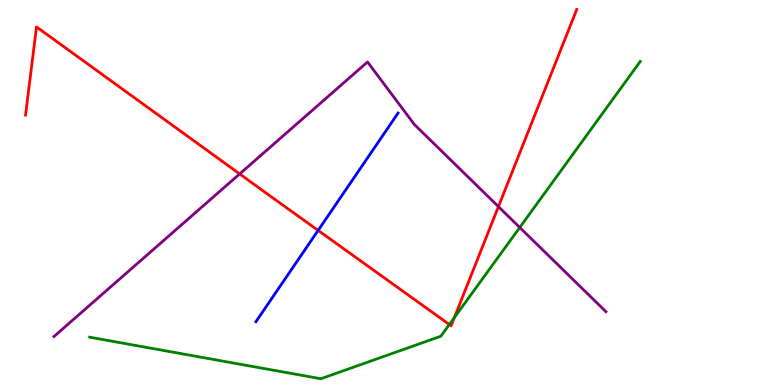[{'lines': ['blue', 'red'], 'intersections': [{'x': 4.1, 'y': 4.02}]}, {'lines': ['green', 'red'], 'intersections': [{'x': 5.8, 'y': 1.57}, {'x': 5.86, 'y': 1.75}]}, {'lines': ['purple', 'red'], 'intersections': [{'x': 3.09, 'y': 5.48}, {'x': 6.43, 'y': 4.63}]}, {'lines': ['blue', 'green'], 'intersections': []}, {'lines': ['blue', 'purple'], 'intersections': []}, {'lines': ['green', 'purple'], 'intersections': [{'x': 6.71, 'y': 4.09}]}]